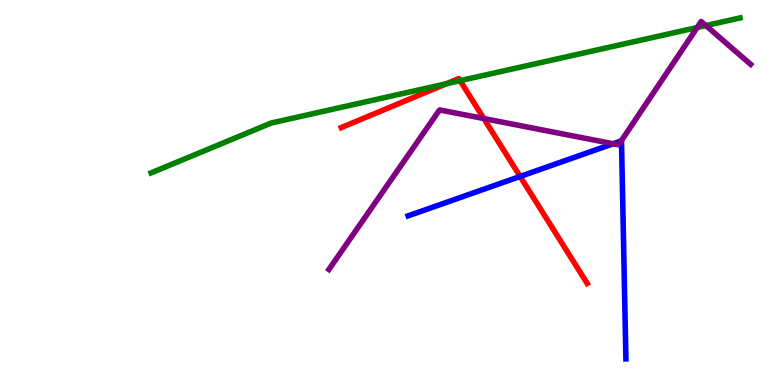[{'lines': ['blue', 'red'], 'intersections': [{'x': 6.71, 'y': 5.42}]}, {'lines': ['green', 'red'], 'intersections': [{'x': 5.76, 'y': 7.82}, {'x': 5.94, 'y': 7.9}]}, {'lines': ['purple', 'red'], 'intersections': [{'x': 6.24, 'y': 6.92}]}, {'lines': ['blue', 'green'], 'intersections': []}, {'lines': ['blue', 'purple'], 'intersections': [{'x': 7.91, 'y': 6.27}, {'x': 8.02, 'y': 6.34}]}, {'lines': ['green', 'purple'], 'intersections': [{'x': 9.0, 'y': 9.28}, {'x': 9.11, 'y': 9.34}]}]